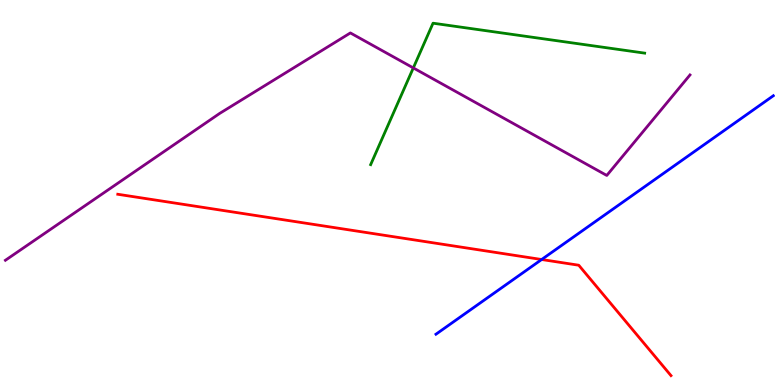[{'lines': ['blue', 'red'], 'intersections': [{'x': 6.99, 'y': 3.26}]}, {'lines': ['green', 'red'], 'intersections': []}, {'lines': ['purple', 'red'], 'intersections': []}, {'lines': ['blue', 'green'], 'intersections': []}, {'lines': ['blue', 'purple'], 'intersections': []}, {'lines': ['green', 'purple'], 'intersections': [{'x': 5.33, 'y': 8.24}]}]